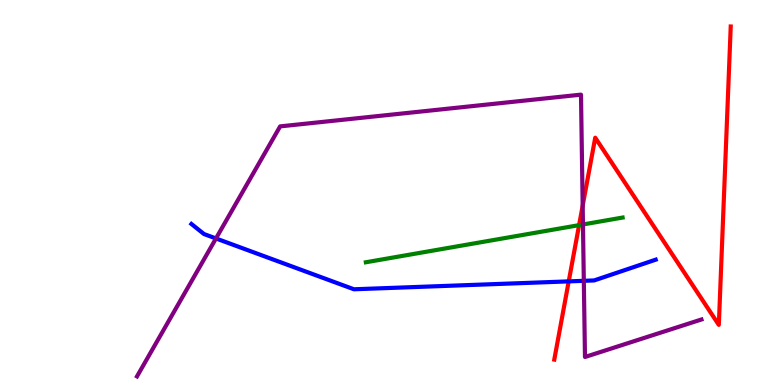[{'lines': ['blue', 'red'], 'intersections': [{'x': 7.34, 'y': 2.69}]}, {'lines': ['green', 'red'], 'intersections': [{'x': 7.47, 'y': 4.15}]}, {'lines': ['purple', 'red'], 'intersections': [{'x': 7.52, 'y': 4.66}]}, {'lines': ['blue', 'green'], 'intersections': []}, {'lines': ['blue', 'purple'], 'intersections': [{'x': 2.79, 'y': 3.81}, {'x': 7.53, 'y': 2.71}]}, {'lines': ['green', 'purple'], 'intersections': [{'x': 7.52, 'y': 4.17}]}]